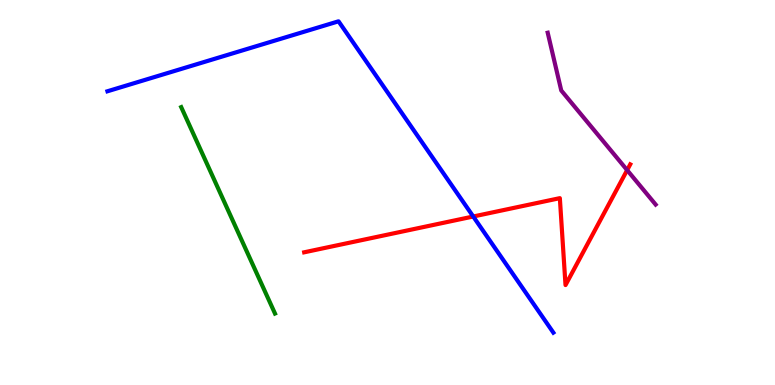[{'lines': ['blue', 'red'], 'intersections': [{'x': 6.11, 'y': 4.38}]}, {'lines': ['green', 'red'], 'intersections': []}, {'lines': ['purple', 'red'], 'intersections': [{'x': 8.09, 'y': 5.58}]}, {'lines': ['blue', 'green'], 'intersections': []}, {'lines': ['blue', 'purple'], 'intersections': []}, {'lines': ['green', 'purple'], 'intersections': []}]